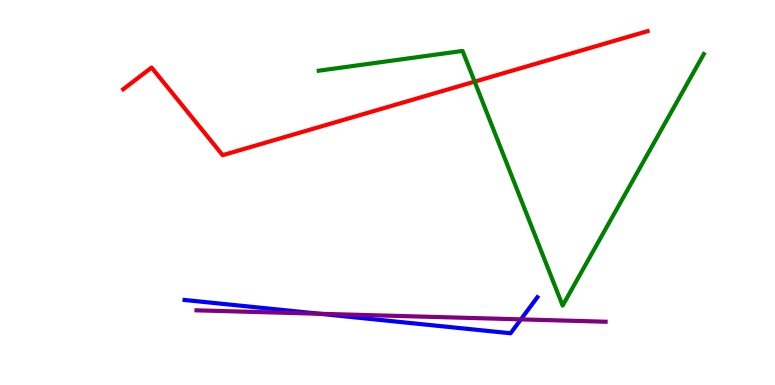[{'lines': ['blue', 'red'], 'intersections': []}, {'lines': ['green', 'red'], 'intersections': [{'x': 6.12, 'y': 7.88}]}, {'lines': ['purple', 'red'], 'intersections': []}, {'lines': ['blue', 'green'], 'intersections': []}, {'lines': ['blue', 'purple'], 'intersections': [{'x': 4.12, 'y': 1.85}, {'x': 6.72, 'y': 1.7}]}, {'lines': ['green', 'purple'], 'intersections': []}]